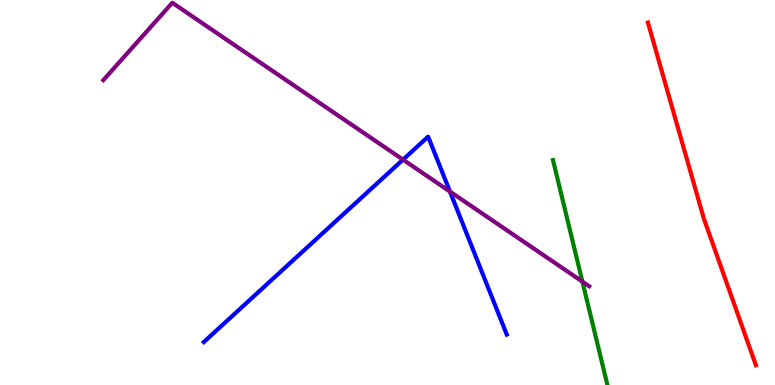[{'lines': ['blue', 'red'], 'intersections': []}, {'lines': ['green', 'red'], 'intersections': []}, {'lines': ['purple', 'red'], 'intersections': []}, {'lines': ['blue', 'green'], 'intersections': []}, {'lines': ['blue', 'purple'], 'intersections': [{'x': 5.2, 'y': 5.85}, {'x': 5.81, 'y': 5.02}]}, {'lines': ['green', 'purple'], 'intersections': [{'x': 7.51, 'y': 2.68}]}]